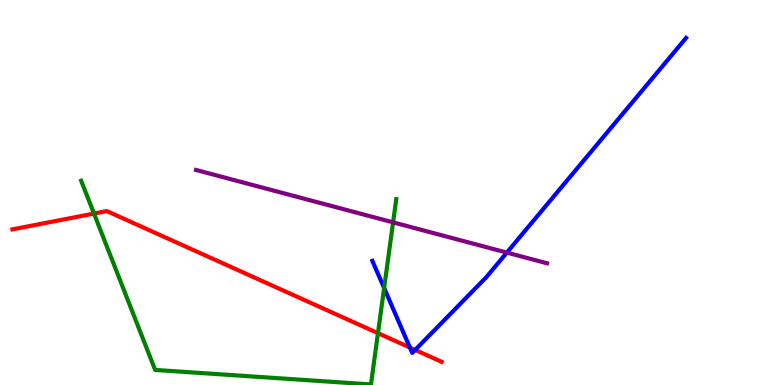[{'lines': ['blue', 'red'], 'intersections': [{'x': 5.29, 'y': 0.973}, {'x': 5.36, 'y': 0.911}]}, {'lines': ['green', 'red'], 'intersections': [{'x': 1.21, 'y': 4.45}, {'x': 4.88, 'y': 1.35}]}, {'lines': ['purple', 'red'], 'intersections': []}, {'lines': ['blue', 'green'], 'intersections': [{'x': 4.96, 'y': 2.52}]}, {'lines': ['blue', 'purple'], 'intersections': [{'x': 6.54, 'y': 3.44}]}, {'lines': ['green', 'purple'], 'intersections': [{'x': 5.07, 'y': 4.22}]}]